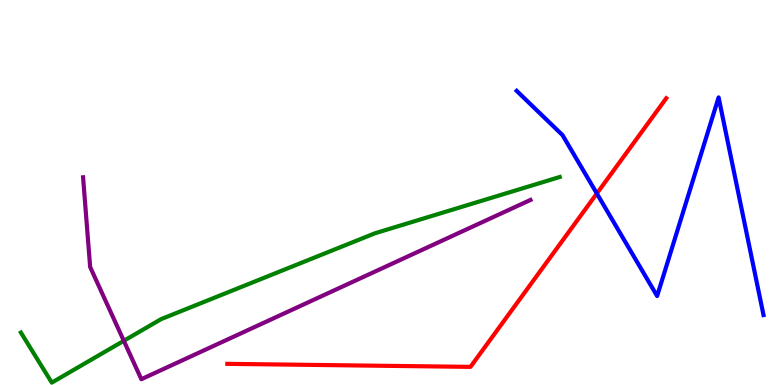[{'lines': ['blue', 'red'], 'intersections': [{'x': 7.7, 'y': 4.97}]}, {'lines': ['green', 'red'], 'intersections': []}, {'lines': ['purple', 'red'], 'intersections': []}, {'lines': ['blue', 'green'], 'intersections': []}, {'lines': ['blue', 'purple'], 'intersections': []}, {'lines': ['green', 'purple'], 'intersections': [{'x': 1.6, 'y': 1.15}]}]